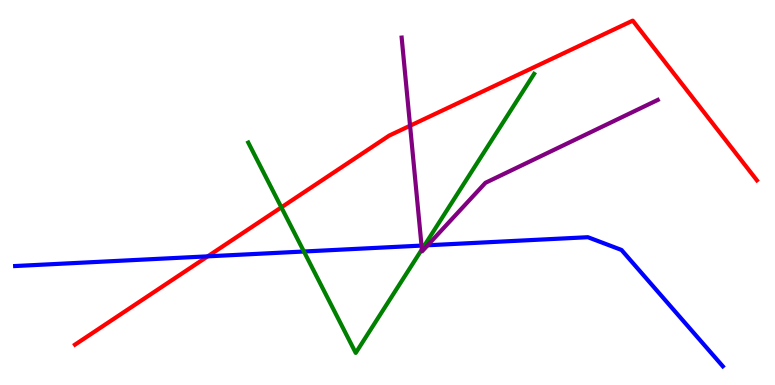[{'lines': ['blue', 'red'], 'intersections': [{'x': 2.68, 'y': 3.34}]}, {'lines': ['green', 'red'], 'intersections': [{'x': 3.63, 'y': 4.61}]}, {'lines': ['purple', 'red'], 'intersections': [{'x': 5.29, 'y': 6.73}]}, {'lines': ['blue', 'green'], 'intersections': [{'x': 3.92, 'y': 3.47}, {'x': 5.48, 'y': 3.62}]}, {'lines': ['blue', 'purple'], 'intersections': [{'x': 5.44, 'y': 3.62}, {'x': 5.52, 'y': 3.63}]}, {'lines': ['green', 'purple'], 'intersections': [{'x': 5.44, 'y': 3.52}]}]